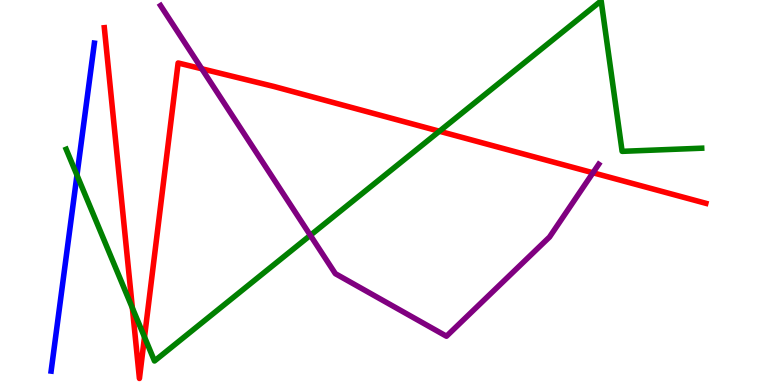[{'lines': ['blue', 'red'], 'intersections': []}, {'lines': ['green', 'red'], 'intersections': [{'x': 1.71, 'y': 2.0}, {'x': 1.86, 'y': 1.25}, {'x': 5.67, 'y': 6.59}]}, {'lines': ['purple', 'red'], 'intersections': [{'x': 2.6, 'y': 8.21}, {'x': 7.65, 'y': 5.51}]}, {'lines': ['blue', 'green'], 'intersections': [{'x': 0.993, 'y': 5.45}]}, {'lines': ['blue', 'purple'], 'intersections': []}, {'lines': ['green', 'purple'], 'intersections': [{'x': 4.0, 'y': 3.89}]}]